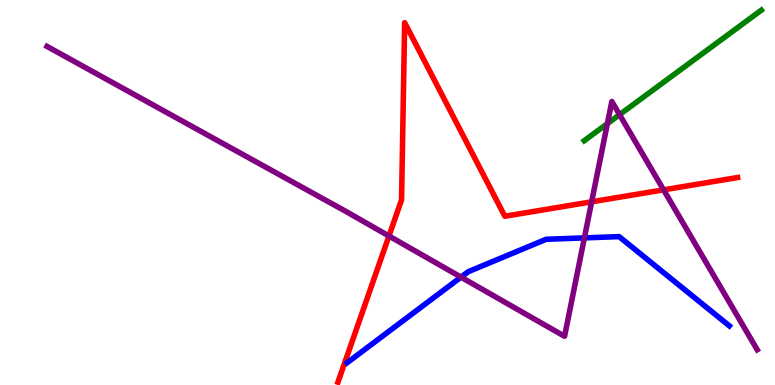[{'lines': ['blue', 'red'], 'intersections': []}, {'lines': ['green', 'red'], 'intersections': []}, {'lines': ['purple', 'red'], 'intersections': [{'x': 5.02, 'y': 3.87}, {'x': 7.63, 'y': 4.76}, {'x': 8.56, 'y': 5.07}]}, {'lines': ['blue', 'green'], 'intersections': []}, {'lines': ['blue', 'purple'], 'intersections': [{'x': 5.95, 'y': 2.8}, {'x': 7.54, 'y': 3.82}]}, {'lines': ['green', 'purple'], 'intersections': [{'x': 7.84, 'y': 6.79}, {'x': 7.99, 'y': 7.02}]}]